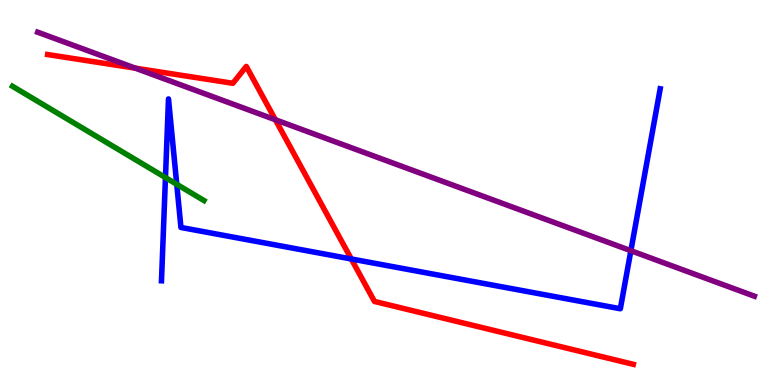[{'lines': ['blue', 'red'], 'intersections': [{'x': 4.53, 'y': 3.27}]}, {'lines': ['green', 'red'], 'intersections': []}, {'lines': ['purple', 'red'], 'intersections': [{'x': 1.75, 'y': 8.23}, {'x': 3.55, 'y': 6.89}]}, {'lines': ['blue', 'green'], 'intersections': [{'x': 2.14, 'y': 5.39}, {'x': 2.28, 'y': 5.21}]}, {'lines': ['blue', 'purple'], 'intersections': [{'x': 8.14, 'y': 3.49}]}, {'lines': ['green', 'purple'], 'intersections': []}]